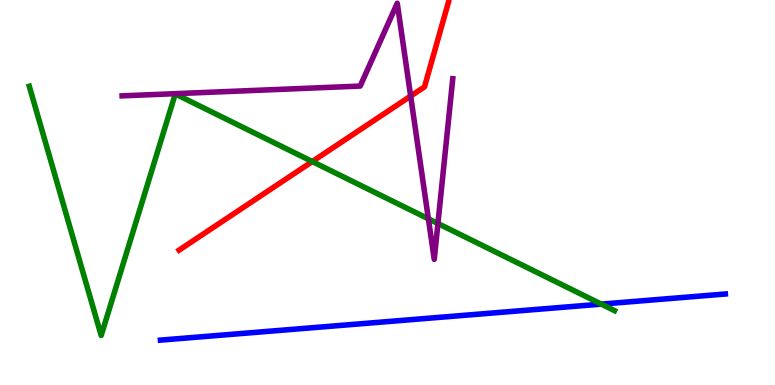[{'lines': ['blue', 'red'], 'intersections': []}, {'lines': ['green', 'red'], 'intersections': [{'x': 4.03, 'y': 5.8}]}, {'lines': ['purple', 'red'], 'intersections': [{'x': 5.3, 'y': 7.5}]}, {'lines': ['blue', 'green'], 'intersections': [{'x': 7.76, 'y': 2.1}]}, {'lines': ['blue', 'purple'], 'intersections': []}, {'lines': ['green', 'purple'], 'intersections': [{'x': 5.53, 'y': 4.32}, {'x': 5.65, 'y': 4.19}]}]